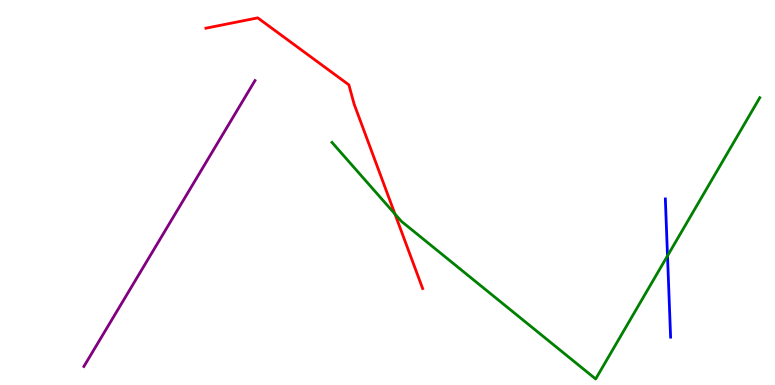[{'lines': ['blue', 'red'], 'intersections': []}, {'lines': ['green', 'red'], 'intersections': [{'x': 5.1, 'y': 4.44}]}, {'lines': ['purple', 'red'], 'intersections': []}, {'lines': ['blue', 'green'], 'intersections': [{'x': 8.61, 'y': 3.35}]}, {'lines': ['blue', 'purple'], 'intersections': []}, {'lines': ['green', 'purple'], 'intersections': []}]